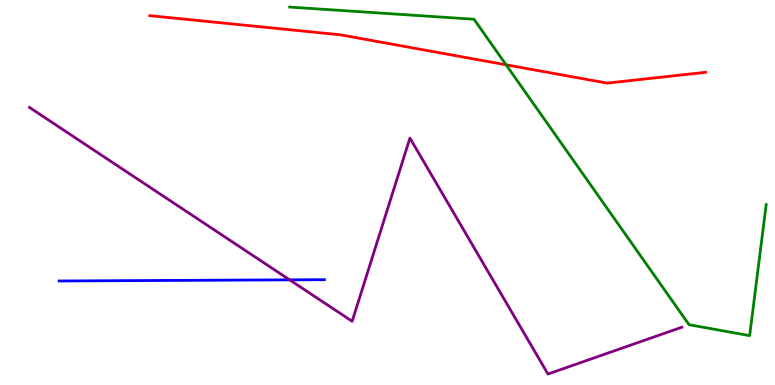[{'lines': ['blue', 'red'], 'intersections': []}, {'lines': ['green', 'red'], 'intersections': [{'x': 6.53, 'y': 8.32}]}, {'lines': ['purple', 'red'], 'intersections': []}, {'lines': ['blue', 'green'], 'intersections': []}, {'lines': ['blue', 'purple'], 'intersections': [{'x': 3.74, 'y': 2.73}]}, {'lines': ['green', 'purple'], 'intersections': []}]